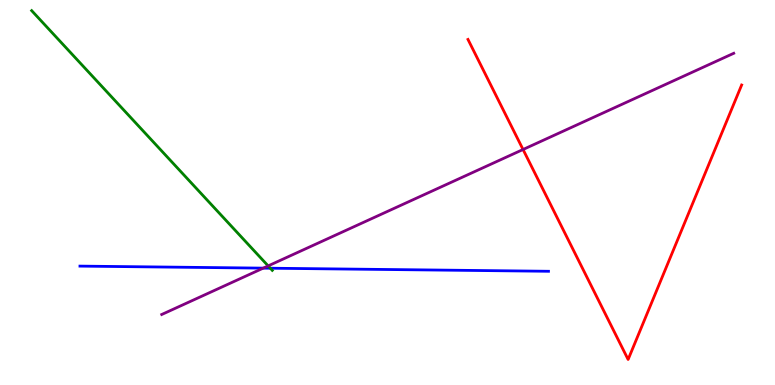[{'lines': ['blue', 'red'], 'intersections': []}, {'lines': ['green', 'red'], 'intersections': []}, {'lines': ['purple', 'red'], 'intersections': [{'x': 6.75, 'y': 6.12}]}, {'lines': ['blue', 'green'], 'intersections': [{'x': 3.49, 'y': 3.03}]}, {'lines': ['blue', 'purple'], 'intersections': [{'x': 3.4, 'y': 3.04}]}, {'lines': ['green', 'purple'], 'intersections': [{'x': 3.46, 'y': 3.09}]}]